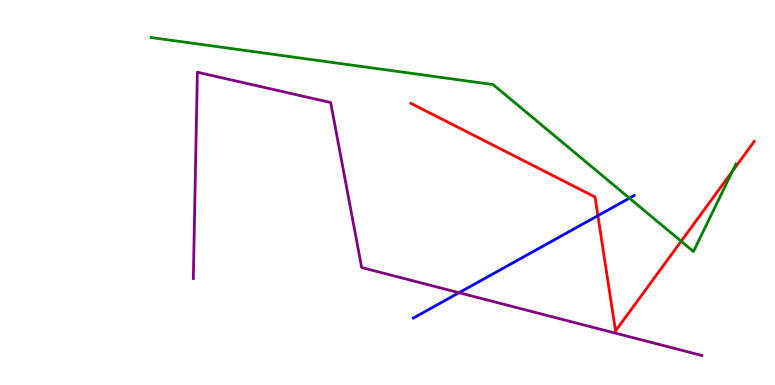[{'lines': ['blue', 'red'], 'intersections': [{'x': 7.71, 'y': 4.4}]}, {'lines': ['green', 'red'], 'intersections': [{'x': 8.79, 'y': 3.73}, {'x': 9.45, 'y': 5.56}]}, {'lines': ['purple', 'red'], 'intersections': []}, {'lines': ['blue', 'green'], 'intersections': [{'x': 8.12, 'y': 4.85}]}, {'lines': ['blue', 'purple'], 'intersections': [{'x': 5.92, 'y': 2.4}]}, {'lines': ['green', 'purple'], 'intersections': []}]